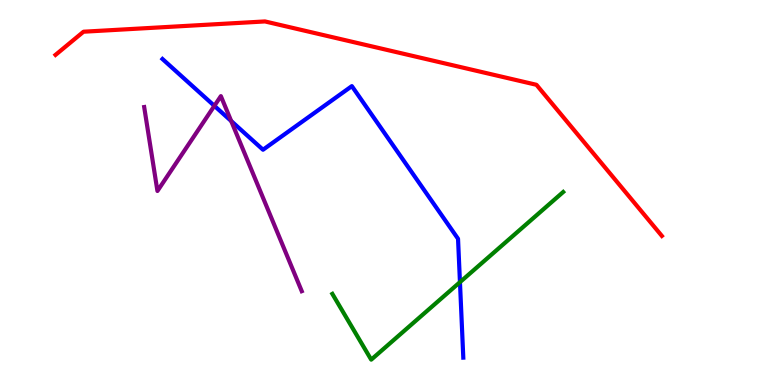[{'lines': ['blue', 'red'], 'intersections': []}, {'lines': ['green', 'red'], 'intersections': []}, {'lines': ['purple', 'red'], 'intersections': []}, {'lines': ['blue', 'green'], 'intersections': [{'x': 5.93, 'y': 2.67}]}, {'lines': ['blue', 'purple'], 'intersections': [{'x': 2.77, 'y': 7.25}, {'x': 2.98, 'y': 6.86}]}, {'lines': ['green', 'purple'], 'intersections': []}]